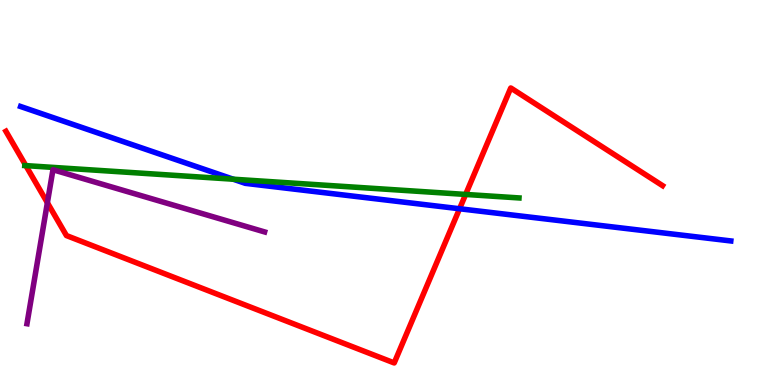[{'lines': ['blue', 'red'], 'intersections': [{'x': 5.93, 'y': 4.58}]}, {'lines': ['green', 'red'], 'intersections': [{'x': 0.333, 'y': 5.7}, {'x': 6.01, 'y': 4.95}]}, {'lines': ['purple', 'red'], 'intersections': [{'x': 0.611, 'y': 4.73}]}, {'lines': ['blue', 'green'], 'intersections': [{'x': 3.01, 'y': 5.35}]}, {'lines': ['blue', 'purple'], 'intersections': []}, {'lines': ['green', 'purple'], 'intersections': []}]